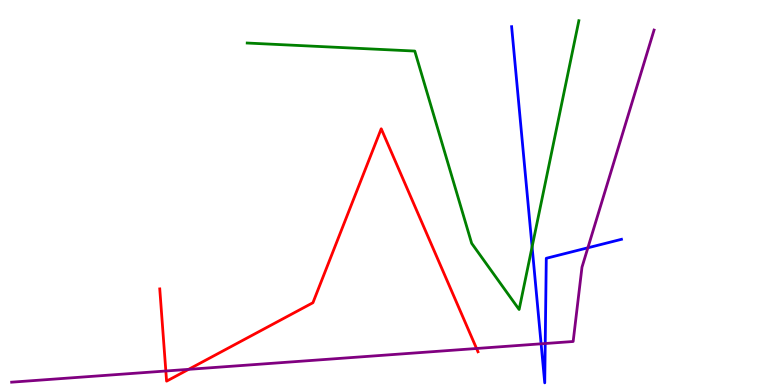[{'lines': ['blue', 'red'], 'intersections': []}, {'lines': ['green', 'red'], 'intersections': []}, {'lines': ['purple', 'red'], 'intersections': [{'x': 2.14, 'y': 0.364}, {'x': 2.43, 'y': 0.406}, {'x': 6.15, 'y': 0.948}]}, {'lines': ['blue', 'green'], 'intersections': [{'x': 6.87, 'y': 3.59}]}, {'lines': ['blue', 'purple'], 'intersections': [{'x': 6.98, 'y': 1.07}, {'x': 7.04, 'y': 1.08}, {'x': 7.59, 'y': 3.56}]}, {'lines': ['green', 'purple'], 'intersections': []}]